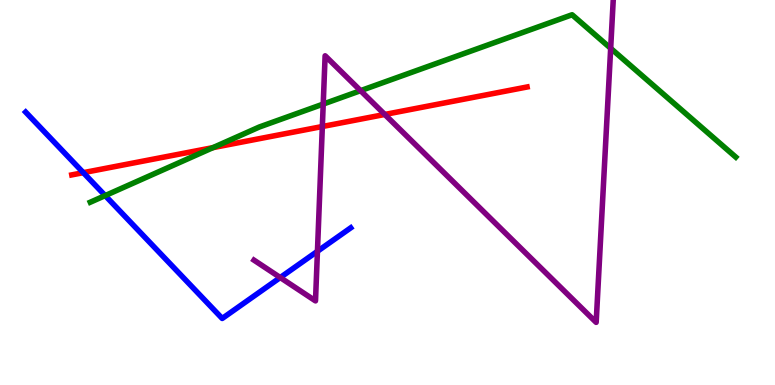[{'lines': ['blue', 'red'], 'intersections': [{'x': 1.08, 'y': 5.52}]}, {'lines': ['green', 'red'], 'intersections': [{'x': 2.75, 'y': 6.17}]}, {'lines': ['purple', 'red'], 'intersections': [{'x': 4.16, 'y': 6.71}, {'x': 4.96, 'y': 7.03}]}, {'lines': ['blue', 'green'], 'intersections': [{'x': 1.36, 'y': 4.92}]}, {'lines': ['blue', 'purple'], 'intersections': [{'x': 3.62, 'y': 2.79}, {'x': 4.1, 'y': 3.47}]}, {'lines': ['green', 'purple'], 'intersections': [{'x': 4.17, 'y': 7.3}, {'x': 4.65, 'y': 7.65}, {'x': 7.88, 'y': 8.75}]}]